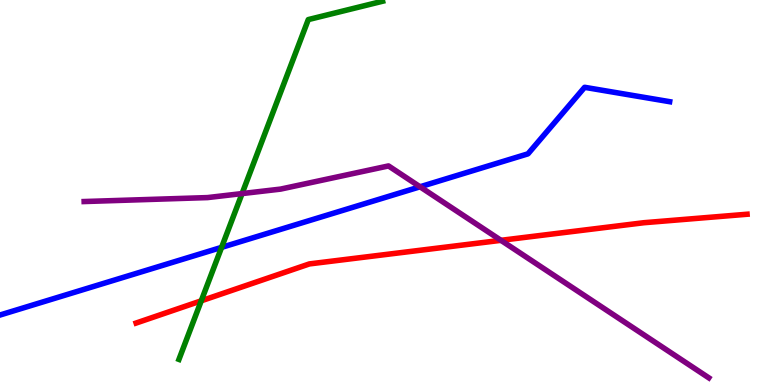[{'lines': ['blue', 'red'], 'intersections': []}, {'lines': ['green', 'red'], 'intersections': [{'x': 2.6, 'y': 2.19}]}, {'lines': ['purple', 'red'], 'intersections': [{'x': 6.46, 'y': 3.76}]}, {'lines': ['blue', 'green'], 'intersections': [{'x': 2.86, 'y': 3.57}]}, {'lines': ['blue', 'purple'], 'intersections': [{'x': 5.42, 'y': 5.15}]}, {'lines': ['green', 'purple'], 'intersections': [{'x': 3.12, 'y': 4.97}]}]